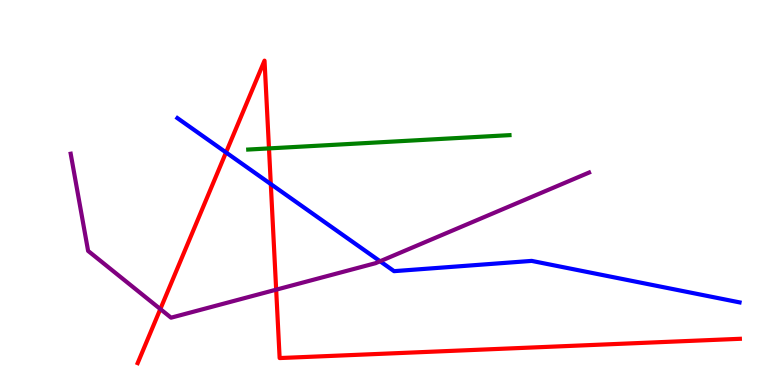[{'lines': ['blue', 'red'], 'intersections': [{'x': 2.92, 'y': 6.04}, {'x': 3.49, 'y': 5.22}]}, {'lines': ['green', 'red'], 'intersections': [{'x': 3.47, 'y': 6.15}]}, {'lines': ['purple', 'red'], 'intersections': [{'x': 2.07, 'y': 1.97}, {'x': 3.56, 'y': 2.48}]}, {'lines': ['blue', 'green'], 'intersections': []}, {'lines': ['blue', 'purple'], 'intersections': [{'x': 4.9, 'y': 3.21}]}, {'lines': ['green', 'purple'], 'intersections': []}]